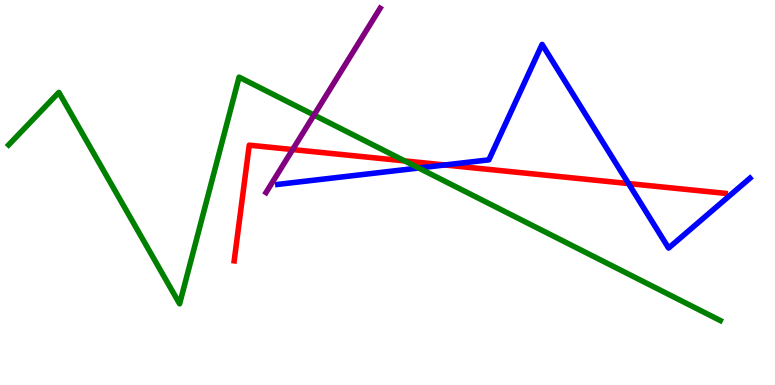[{'lines': ['blue', 'red'], 'intersections': [{'x': 5.74, 'y': 5.71}, {'x': 8.11, 'y': 5.23}]}, {'lines': ['green', 'red'], 'intersections': [{'x': 5.22, 'y': 5.82}]}, {'lines': ['purple', 'red'], 'intersections': [{'x': 3.78, 'y': 6.12}]}, {'lines': ['blue', 'green'], 'intersections': [{'x': 5.4, 'y': 5.64}]}, {'lines': ['blue', 'purple'], 'intersections': []}, {'lines': ['green', 'purple'], 'intersections': [{'x': 4.05, 'y': 7.01}]}]